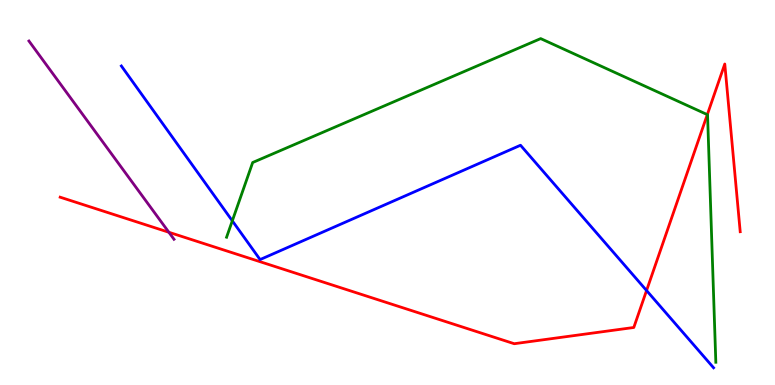[{'lines': ['blue', 'red'], 'intersections': [{'x': 8.34, 'y': 2.45}]}, {'lines': ['green', 'red'], 'intersections': [{'x': 9.13, 'y': 7.02}]}, {'lines': ['purple', 'red'], 'intersections': [{'x': 2.18, 'y': 3.97}]}, {'lines': ['blue', 'green'], 'intersections': [{'x': 3.0, 'y': 4.26}]}, {'lines': ['blue', 'purple'], 'intersections': []}, {'lines': ['green', 'purple'], 'intersections': []}]